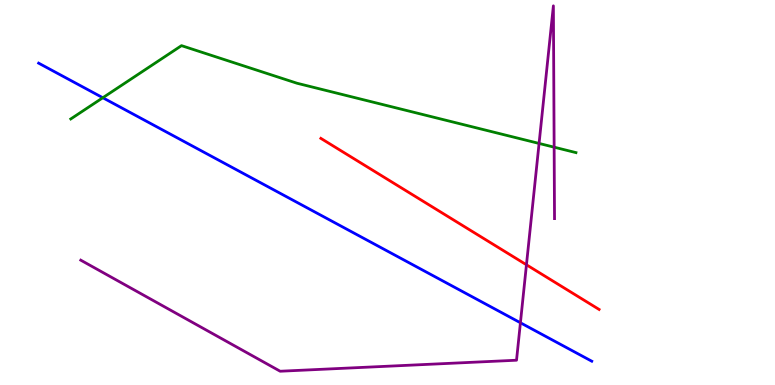[{'lines': ['blue', 'red'], 'intersections': []}, {'lines': ['green', 'red'], 'intersections': []}, {'lines': ['purple', 'red'], 'intersections': [{'x': 6.79, 'y': 3.12}]}, {'lines': ['blue', 'green'], 'intersections': [{'x': 1.33, 'y': 7.46}]}, {'lines': ['blue', 'purple'], 'intersections': [{'x': 6.72, 'y': 1.62}]}, {'lines': ['green', 'purple'], 'intersections': [{'x': 6.96, 'y': 6.27}, {'x': 7.15, 'y': 6.18}]}]